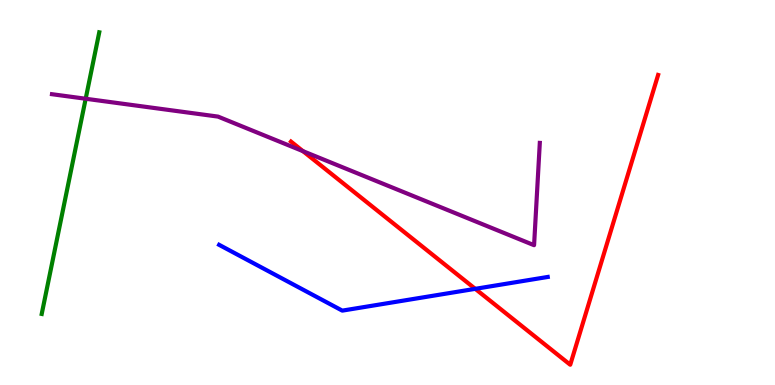[{'lines': ['blue', 'red'], 'intersections': [{'x': 6.13, 'y': 2.5}]}, {'lines': ['green', 'red'], 'intersections': []}, {'lines': ['purple', 'red'], 'intersections': [{'x': 3.91, 'y': 6.07}]}, {'lines': ['blue', 'green'], 'intersections': []}, {'lines': ['blue', 'purple'], 'intersections': []}, {'lines': ['green', 'purple'], 'intersections': [{'x': 1.11, 'y': 7.44}]}]